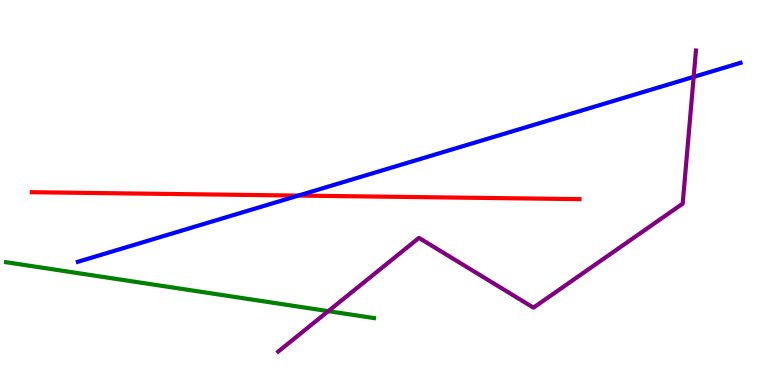[{'lines': ['blue', 'red'], 'intersections': [{'x': 3.85, 'y': 4.92}]}, {'lines': ['green', 'red'], 'intersections': []}, {'lines': ['purple', 'red'], 'intersections': []}, {'lines': ['blue', 'green'], 'intersections': []}, {'lines': ['blue', 'purple'], 'intersections': [{'x': 8.95, 'y': 8.0}]}, {'lines': ['green', 'purple'], 'intersections': [{'x': 4.24, 'y': 1.92}]}]